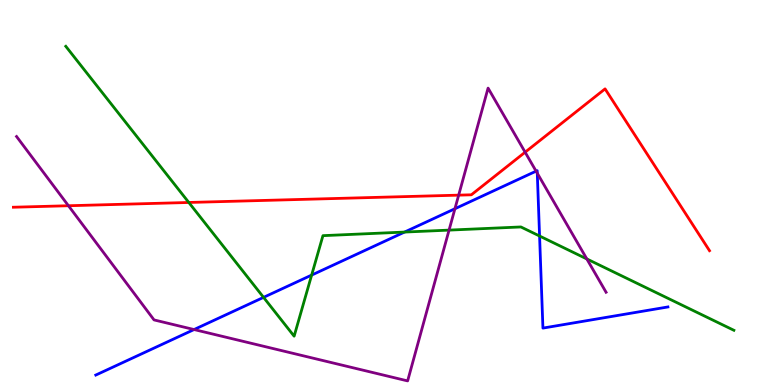[{'lines': ['blue', 'red'], 'intersections': []}, {'lines': ['green', 'red'], 'intersections': [{'x': 2.44, 'y': 4.74}]}, {'lines': ['purple', 'red'], 'intersections': [{'x': 0.883, 'y': 4.66}, {'x': 5.92, 'y': 4.93}, {'x': 6.78, 'y': 6.05}]}, {'lines': ['blue', 'green'], 'intersections': [{'x': 3.4, 'y': 2.28}, {'x': 4.02, 'y': 2.85}, {'x': 5.22, 'y': 3.97}, {'x': 6.96, 'y': 3.87}]}, {'lines': ['blue', 'purple'], 'intersections': [{'x': 2.5, 'y': 1.44}, {'x': 5.87, 'y': 4.58}, {'x': 6.92, 'y': 5.55}, {'x': 6.93, 'y': 5.5}]}, {'lines': ['green', 'purple'], 'intersections': [{'x': 5.79, 'y': 4.02}, {'x': 7.57, 'y': 3.27}]}]